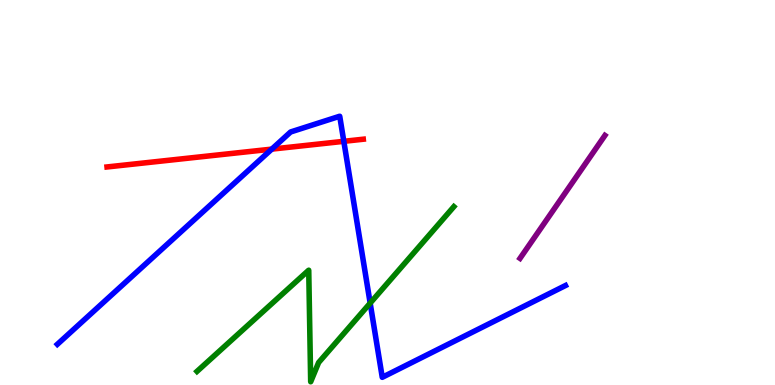[{'lines': ['blue', 'red'], 'intersections': [{'x': 3.51, 'y': 6.13}, {'x': 4.44, 'y': 6.33}]}, {'lines': ['green', 'red'], 'intersections': []}, {'lines': ['purple', 'red'], 'intersections': []}, {'lines': ['blue', 'green'], 'intersections': [{'x': 4.78, 'y': 2.13}]}, {'lines': ['blue', 'purple'], 'intersections': []}, {'lines': ['green', 'purple'], 'intersections': []}]